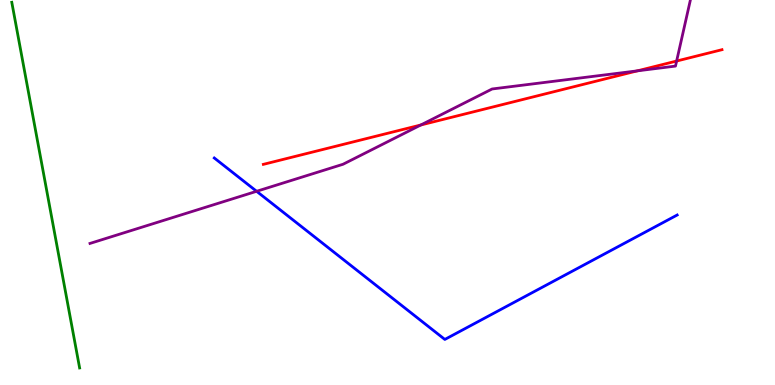[{'lines': ['blue', 'red'], 'intersections': []}, {'lines': ['green', 'red'], 'intersections': []}, {'lines': ['purple', 'red'], 'intersections': [{'x': 5.43, 'y': 6.75}, {'x': 8.22, 'y': 8.16}, {'x': 8.73, 'y': 8.41}]}, {'lines': ['blue', 'green'], 'intersections': []}, {'lines': ['blue', 'purple'], 'intersections': [{'x': 3.31, 'y': 5.03}]}, {'lines': ['green', 'purple'], 'intersections': []}]